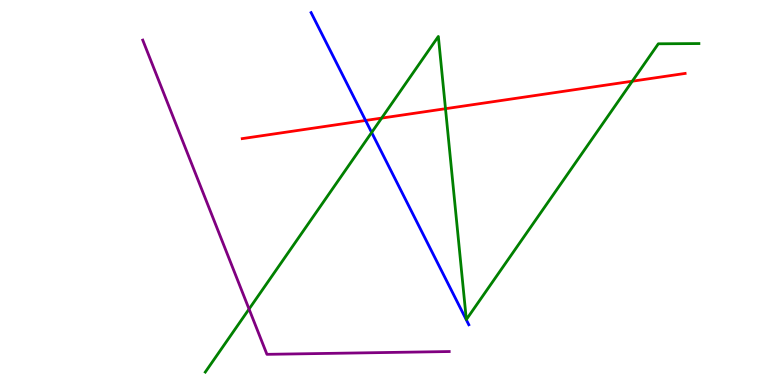[{'lines': ['blue', 'red'], 'intersections': [{'x': 4.72, 'y': 6.87}]}, {'lines': ['green', 'red'], 'intersections': [{'x': 4.92, 'y': 6.93}, {'x': 5.75, 'y': 7.18}, {'x': 8.16, 'y': 7.89}]}, {'lines': ['purple', 'red'], 'intersections': []}, {'lines': ['blue', 'green'], 'intersections': [{'x': 4.8, 'y': 6.56}]}, {'lines': ['blue', 'purple'], 'intersections': []}, {'lines': ['green', 'purple'], 'intersections': [{'x': 3.21, 'y': 1.97}]}]